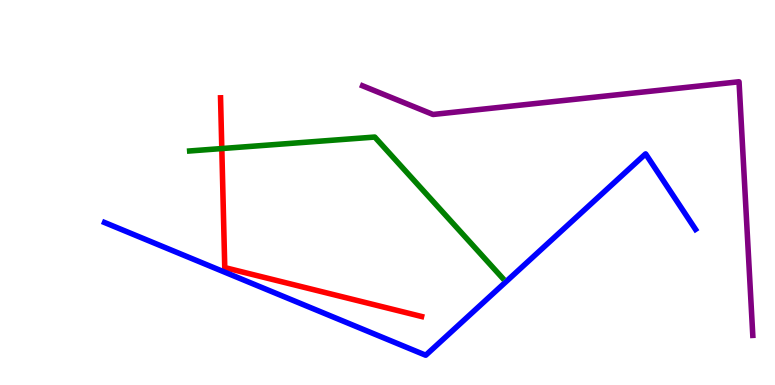[{'lines': ['blue', 'red'], 'intersections': []}, {'lines': ['green', 'red'], 'intersections': [{'x': 2.86, 'y': 6.14}]}, {'lines': ['purple', 'red'], 'intersections': []}, {'lines': ['blue', 'green'], 'intersections': []}, {'lines': ['blue', 'purple'], 'intersections': []}, {'lines': ['green', 'purple'], 'intersections': []}]